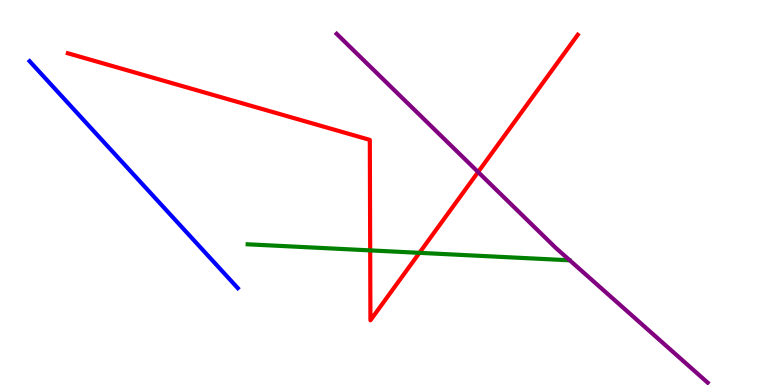[{'lines': ['blue', 'red'], 'intersections': []}, {'lines': ['green', 'red'], 'intersections': [{'x': 4.78, 'y': 3.5}, {'x': 5.41, 'y': 3.43}]}, {'lines': ['purple', 'red'], 'intersections': [{'x': 6.17, 'y': 5.53}]}, {'lines': ['blue', 'green'], 'intersections': []}, {'lines': ['blue', 'purple'], 'intersections': []}, {'lines': ['green', 'purple'], 'intersections': []}]